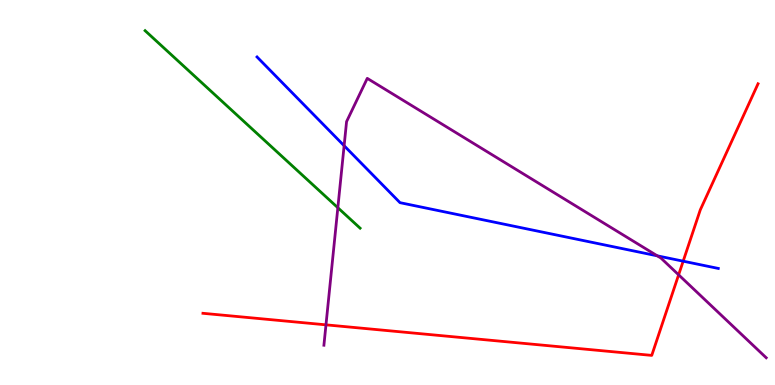[{'lines': ['blue', 'red'], 'intersections': [{'x': 8.82, 'y': 3.22}]}, {'lines': ['green', 'red'], 'intersections': []}, {'lines': ['purple', 'red'], 'intersections': [{'x': 4.21, 'y': 1.56}, {'x': 8.76, 'y': 2.86}]}, {'lines': ['blue', 'green'], 'intersections': []}, {'lines': ['blue', 'purple'], 'intersections': [{'x': 4.44, 'y': 6.22}, {'x': 8.48, 'y': 3.36}]}, {'lines': ['green', 'purple'], 'intersections': [{'x': 4.36, 'y': 4.6}]}]